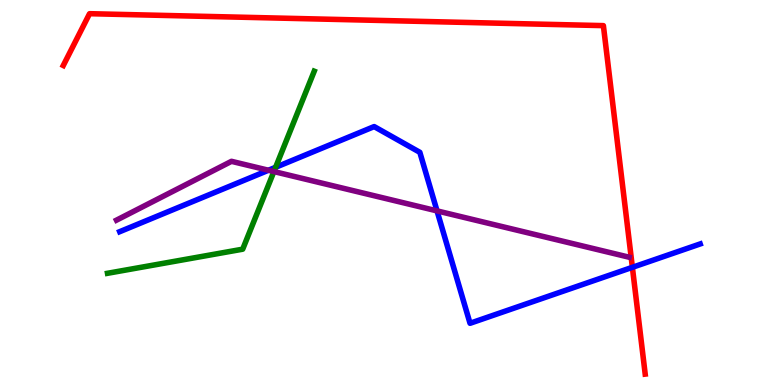[{'lines': ['blue', 'red'], 'intersections': [{'x': 8.16, 'y': 3.06}]}, {'lines': ['green', 'red'], 'intersections': []}, {'lines': ['purple', 'red'], 'intersections': []}, {'lines': ['blue', 'green'], 'intersections': [{'x': 3.56, 'y': 5.65}]}, {'lines': ['blue', 'purple'], 'intersections': [{'x': 3.46, 'y': 5.58}, {'x': 5.64, 'y': 4.52}]}, {'lines': ['green', 'purple'], 'intersections': [{'x': 3.53, 'y': 5.54}]}]